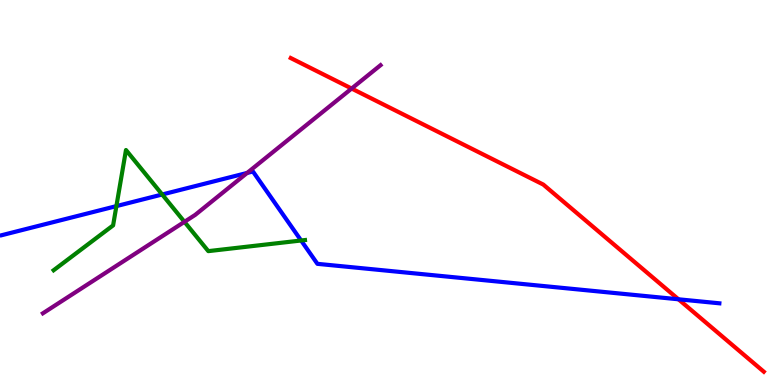[{'lines': ['blue', 'red'], 'intersections': [{'x': 8.75, 'y': 2.23}]}, {'lines': ['green', 'red'], 'intersections': []}, {'lines': ['purple', 'red'], 'intersections': [{'x': 4.54, 'y': 7.7}]}, {'lines': ['blue', 'green'], 'intersections': [{'x': 1.5, 'y': 4.65}, {'x': 2.09, 'y': 4.95}, {'x': 3.89, 'y': 3.75}]}, {'lines': ['blue', 'purple'], 'intersections': [{'x': 3.19, 'y': 5.51}]}, {'lines': ['green', 'purple'], 'intersections': [{'x': 2.38, 'y': 4.24}]}]